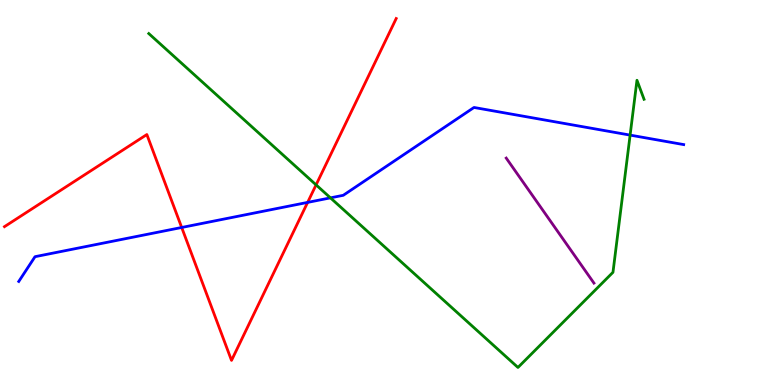[{'lines': ['blue', 'red'], 'intersections': [{'x': 2.34, 'y': 4.09}, {'x': 3.97, 'y': 4.74}]}, {'lines': ['green', 'red'], 'intersections': [{'x': 4.08, 'y': 5.2}]}, {'lines': ['purple', 'red'], 'intersections': []}, {'lines': ['blue', 'green'], 'intersections': [{'x': 4.26, 'y': 4.86}, {'x': 8.13, 'y': 6.49}]}, {'lines': ['blue', 'purple'], 'intersections': []}, {'lines': ['green', 'purple'], 'intersections': []}]